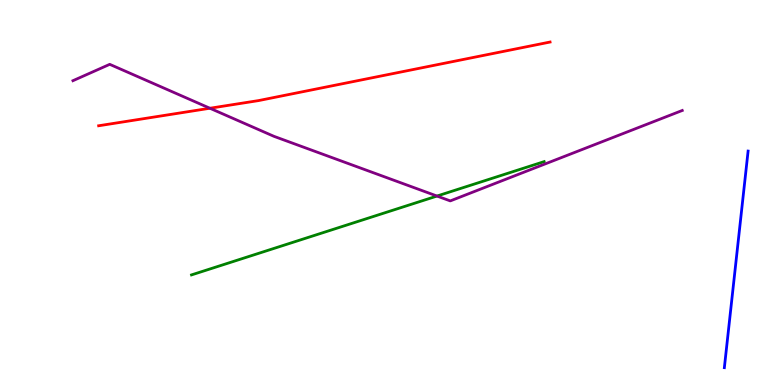[{'lines': ['blue', 'red'], 'intersections': []}, {'lines': ['green', 'red'], 'intersections': []}, {'lines': ['purple', 'red'], 'intersections': [{'x': 2.71, 'y': 7.19}]}, {'lines': ['blue', 'green'], 'intersections': []}, {'lines': ['blue', 'purple'], 'intersections': []}, {'lines': ['green', 'purple'], 'intersections': [{'x': 5.64, 'y': 4.91}]}]